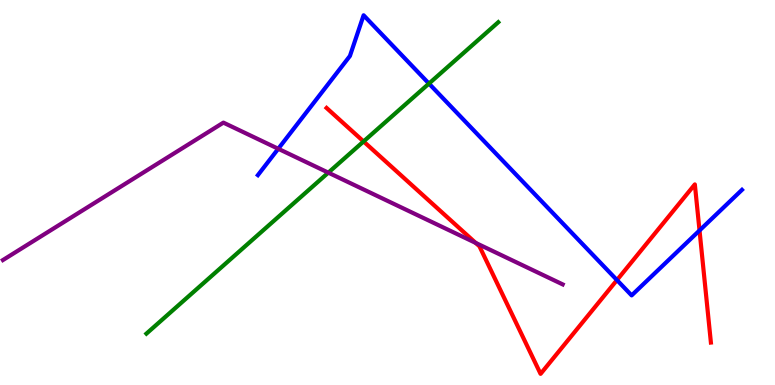[{'lines': ['blue', 'red'], 'intersections': [{'x': 7.96, 'y': 2.73}, {'x': 9.03, 'y': 4.01}]}, {'lines': ['green', 'red'], 'intersections': [{'x': 4.69, 'y': 6.33}]}, {'lines': ['purple', 'red'], 'intersections': [{'x': 6.14, 'y': 3.69}]}, {'lines': ['blue', 'green'], 'intersections': [{'x': 5.53, 'y': 7.83}]}, {'lines': ['blue', 'purple'], 'intersections': [{'x': 3.59, 'y': 6.14}]}, {'lines': ['green', 'purple'], 'intersections': [{'x': 4.24, 'y': 5.52}]}]